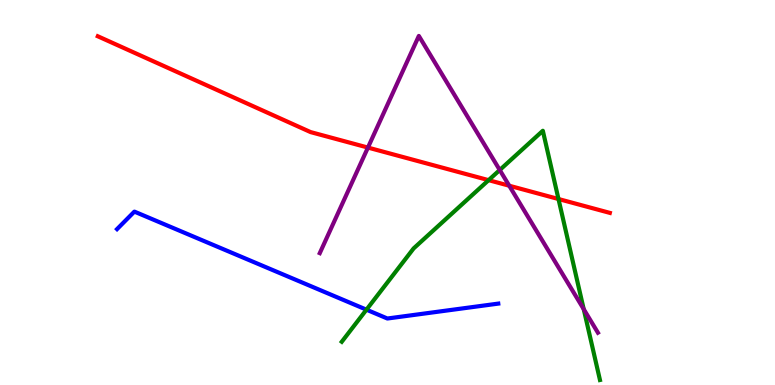[{'lines': ['blue', 'red'], 'intersections': []}, {'lines': ['green', 'red'], 'intersections': [{'x': 6.3, 'y': 5.32}, {'x': 7.21, 'y': 4.83}]}, {'lines': ['purple', 'red'], 'intersections': [{'x': 4.75, 'y': 6.17}, {'x': 6.57, 'y': 5.18}]}, {'lines': ['blue', 'green'], 'intersections': [{'x': 4.73, 'y': 1.96}]}, {'lines': ['blue', 'purple'], 'intersections': []}, {'lines': ['green', 'purple'], 'intersections': [{'x': 6.45, 'y': 5.58}, {'x': 7.53, 'y': 1.97}]}]